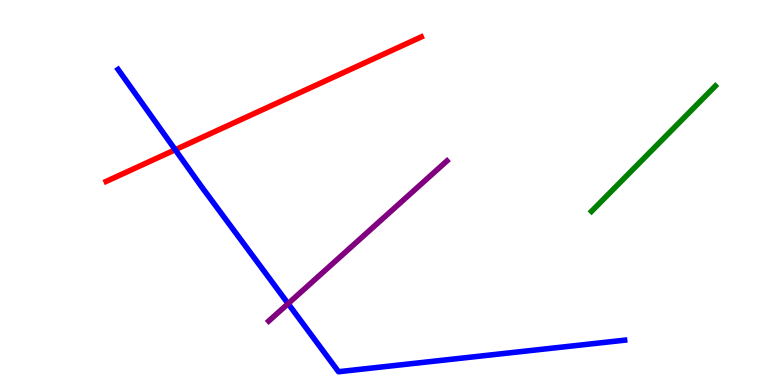[{'lines': ['blue', 'red'], 'intersections': [{'x': 2.26, 'y': 6.11}]}, {'lines': ['green', 'red'], 'intersections': []}, {'lines': ['purple', 'red'], 'intersections': []}, {'lines': ['blue', 'green'], 'intersections': []}, {'lines': ['blue', 'purple'], 'intersections': [{'x': 3.72, 'y': 2.11}]}, {'lines': ['green', 'purple'], 'intersections': []}]